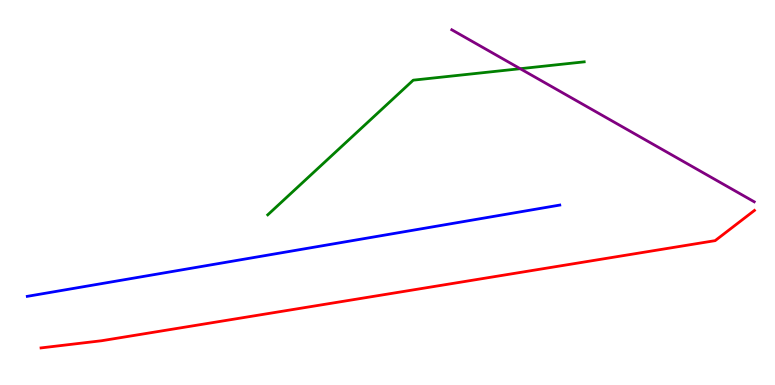[{'lines': ['blue', 'red'], 'intersections': []}, {'lines': ['green', 'red'], 'intersections': []}, {'lines': ['purple', 'red'], 'intersections': []}, {'lines': ['blue', 'green'], 'intersections': []}, {'lines': ['blue', 'purple'], 'intersections': []}, {'lines': ['green', 'purple'], 'intersections': [{'x': 6.71, 'y': 8.22}]}]